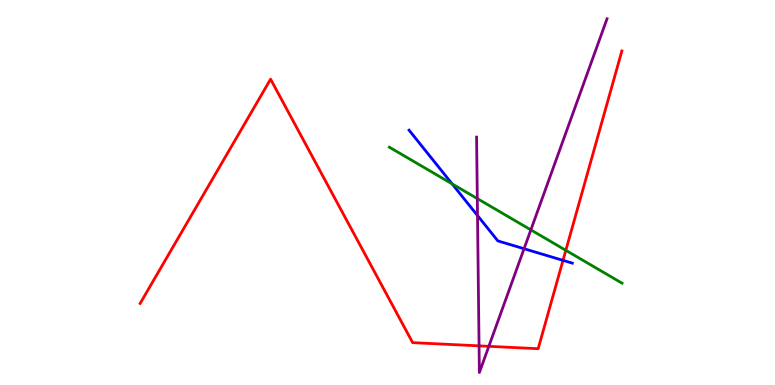[{'lines': ['blue', 'red'], 'intersections': [{'x': 7.26, 'y': 3.24}]}, {'lines': ['green', 'red'], 'intersections': [{'x': 7.3, 'y': 3.5}]}, {'lines': ['purple', 'red'], 'intersections': [{'x': 6.18, 'y': 1.02}, {'x': 6.31, 'y': 1.0}]}, {'lines': ['blue', 'green'], 'intersections': [{'x': 5.83, 'y': 5.22}]}, {'lines': ['blue', 'purple'], 'intersections': [{'x': 6.16, 'y': 4.4}, {'x': 6.76, 'y': 3.54}]}, {'lines': ['green', 'purple'], 'intersections': [{'x': 6.16, 'y': 4.84}, {'x': 6.85, 'y': 4.03}]}]